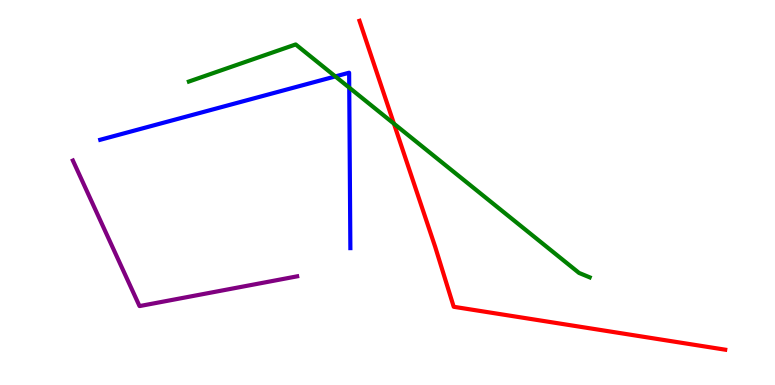[{'lines': ['blue', 'red'], 'intersections': []}, {'lines': ['green', 'red'], 'intersections': [{'x': 5.08, 'y': 6.79}]}, {'lines': ['purple', 'red'], 'intersections': []}, {'lines': ['blue', 'green'], 'intersections': [{'x': 4.33, 'y': 8.02}, {'x': 4.51, 'y': 7.72}]}, {'lines': ['blue', 'purple'], 'intersections': []}, {'lines': ['green', 'purple'], 'intersections': []}]